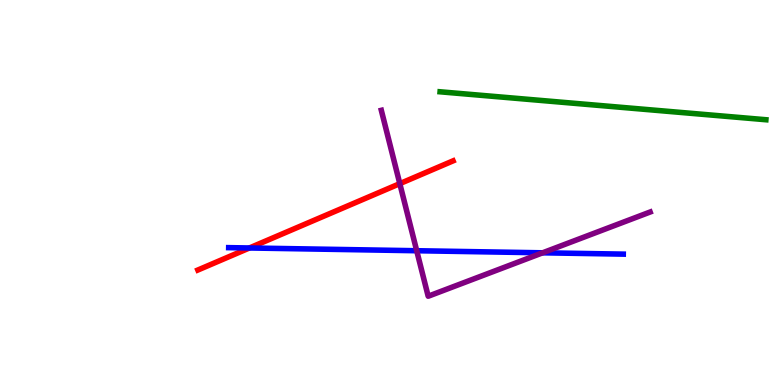[{'lines': ['blue', 'red'], 'intersections': [{'x': 3.22, 'y': 3.56}]}, {'lines': ['green', 'red'], 'intersections': []}, {'lines': ['purple', 'red'], 'intersections': [{'x': 5.16, 'y': 5.23}]}, {'lines': ['blue', 'green'], 'intersections': []}, {'lines': ['blue', 'purple'], 'intersections': [{'x': 5.38, 'y': 3.49}, {'x': 7.0, 'y': 3.43}]}, {'lines': ['green', 'purple'], 'intersections': []}]